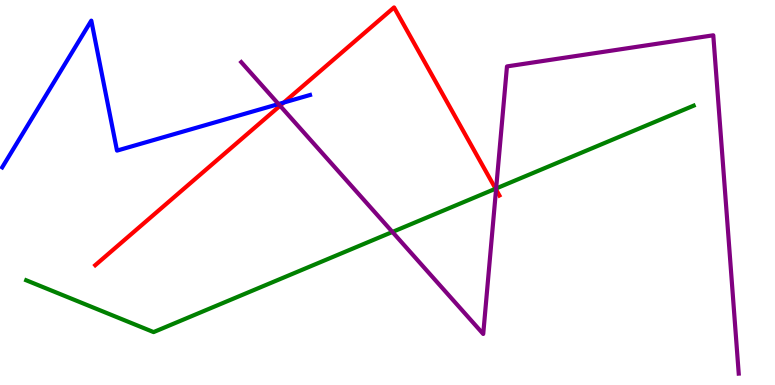[{'lines': ['blue', 'red'], 'intersections': [{'x': 3.66, 'y': 7.34}]}, {'lines': ['green', 'red'], 'intersections': [{'x': 6.39, 'y': 5.1}]}, {'lines': ['purple', 'red'], 'intersections': [{'x': 3.61, 'y': 7.25}, {'x': 6.4, 'y': 5.08}]}, {'lines': ['blue', 'green'], 'intersections': []}, {'lines': ['blue', 'purple'], 'intersections': [{'x': 3.59, 'y': 7.3}]}, {'lines': ['green', 'purple'], 'intersections': [{'x': 5.06, 'y': 3.98}, {'x': 6.4, 'y': 5.1}]}]